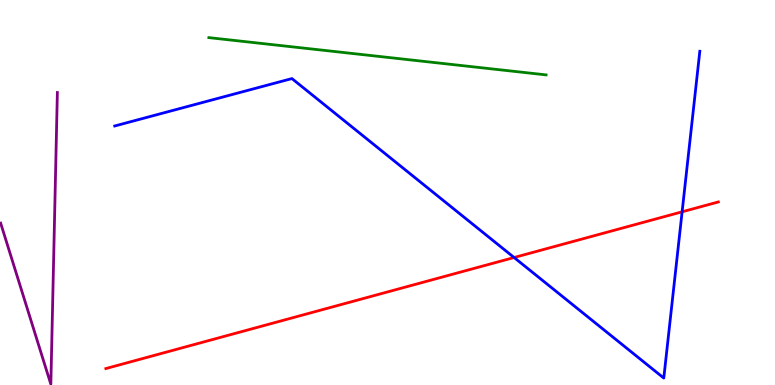[{'lines': ['blue', 'red'], 'intersections': [{'x': 6.63, 'y': 3.31}, {'x': 8.8, 'y': 4.5}]}, {'lines': ['green', 'red'], 'intersections': []}, {'lines': ['purple', 'red'], 'intersections': []}, {'lines': ['blue', 'green'], 'intersections': []}, {'lines': ['blue', 'purple'], 'intersections': []}, {'lines': ['green', 'purple'], 'intersections': []}]